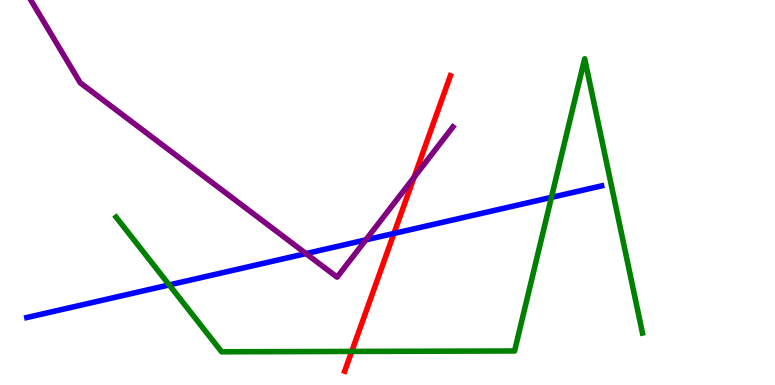[{'lines': ['blue', 'red'], 'intersections': [{'x': 5.08, 'y': 3.94}]}, {'lines': ['green', 'red'], 'intersections': [{'x': 4.54, 'y': 0.872}]}, {'lines': ['purple', 'red'], 'intersections': [{'x': 5.34, 'y': 5.39}]}, {'lines': ['blue', 'green'], 'intersections': [{'x': 2.18, 'y': 2.6}, {'x': 7.12, 'y': 4.87}]}, {'lines': ['blue', 'purple'], 'intersections': [{'x': 3.95, 'y': 3.41}, {'x': 4.72, 'y': 3.77}]}, {'lines': ['green', 'purple'], 'intersections': []}]